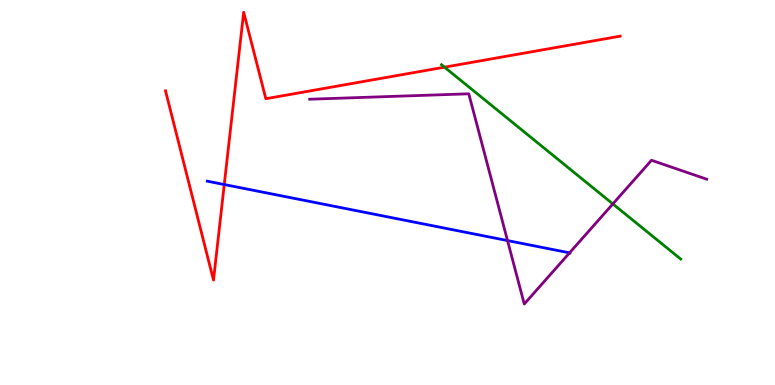[{'lines': ['blue', 'red'], 'intersections': [{'x': 2.89, 'y': 5.21}]}, {'lines': ['green', 'red'], 'intersections': [{'x': 5.74, 'y': 8.26}]}, {'lines': ['purple', 'red'], 'intersections': []}, {'lines': ['blue', 'green'], 'intersections': []}, {'lines': ['blue', 'purple'], 'intersections': [{'x': 6.55, 'y': 3.75}, {'x': 7.35, 'y': 3.43}]}, {'lines': ['green', 'purple'], 'intersections': [{'x': 7.91, 'y': 4.7}]}]